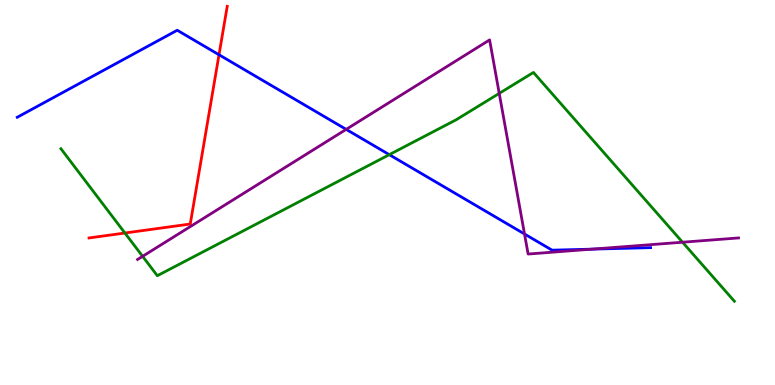[{'lines': ['blue', 'red'], 'intersections': [{'x': 2.83, 'y': 8.58}]}, {'lines': ['green', 'red'], 'intersections': [{'x': 1.61, 'y': 3.95}]}, {'lines': ['purple', 'red'], 'intersections': []}, {'lines': ['blue', 'green'], 'intersections': [{'x': 5.02, 'y': 5.98}]}, {'lines': ['blue', 'purple'], 'intersections': [{'x': 4.47, 'y': 6.64}, {'x': 6.77, 'y': 3.92}, {'x': 7.64, 'y': 3.53}]}, {'lines': ['green', 'purple'], 'intersections': [{'x': 1.84, 'y': 3.34}, {'x': 6.44, 'y': 7.57}, {'x': 8.81, 'y': 3.71}]}]